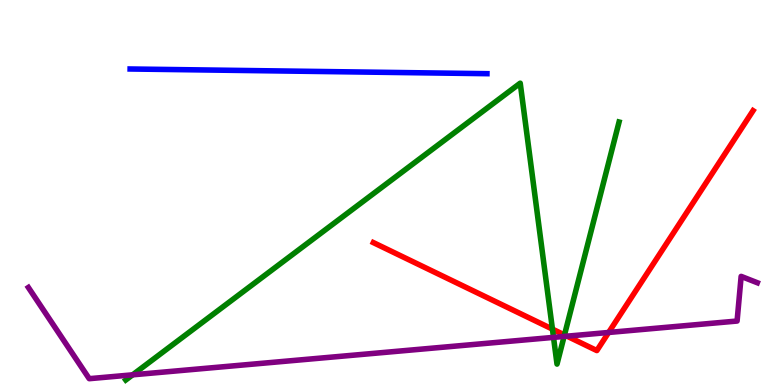[{'lines': ['blue', 'red'], 'intersections': []}, {'lines': ['green', 'red'], 'intersections': [{'x': 7.13, 'y': 1.45}, {'x': 7.28, 'y': 1.3}]}, {'lines': ['purple', 'red'], 'intersections': [{'x': 7.32, 'y': 1.27}, {'x': 7.85, 'y': 1.36}]}, {'lines': ['blue', 'green'], 'intersections': []}, {'lines': ['blue', 'purple'], 'intersections': []}, {'lines': ['green', 'purple'], 'intersections': [{'x': 1.71, 'y': 0.264}, {'x': 7.14, 'y': 1.24}, {'x': 7.28, 'y': 1.26}]}]